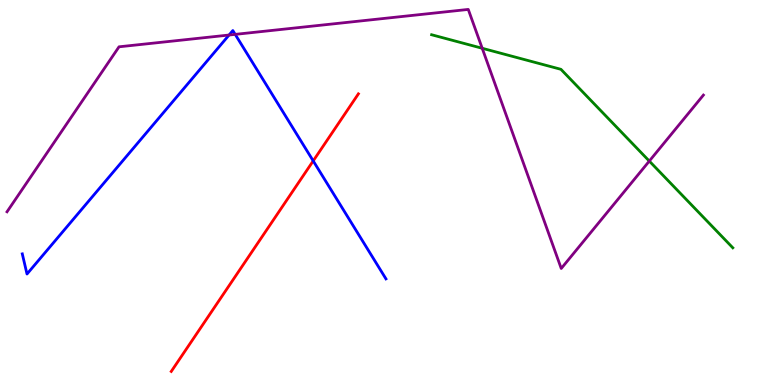[{'lines': ['blue', 'red'], 'intersections': [{'x': 4.04, 'y': 5.82}]}, {'lines': ['green', 'red'], 'intersections': []}, {'lines': ['purple', 'red'], 'intersections': []}, {'lines': ['blue', 'green'], 'intersections': []}, {'lines': ['blue', 'purple'], 'intersections': [{'x': 2.96, 'y': 9.09}, {'x': 3.03, 'y': 9.11}]}, {'lines': ['green', 'purple'], 'intersections': [{'x': 6.22, 'y': 8.75}, {'x': 8.38, 'y': 5.82}]}]